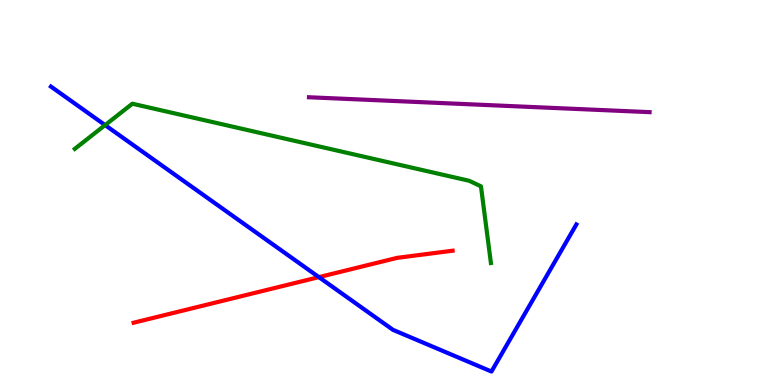[{'lines': ['blue', 'red'], 'intersections': [{'x': 4.11, 'y': 2.8}]}, {'lines': ['green', 'red'], 'intersections': []}, {'lines': ['purple', 'red'], 'intersections': []}, {'lines': ['blue', 'green'], 'intersections': [{'x': 1.36, 'y': 6.75}]}, {'lines': ['blue', 'purple'], 'intersections': []}, {'lines': ['green', 'purple'], 'intersections': []}]